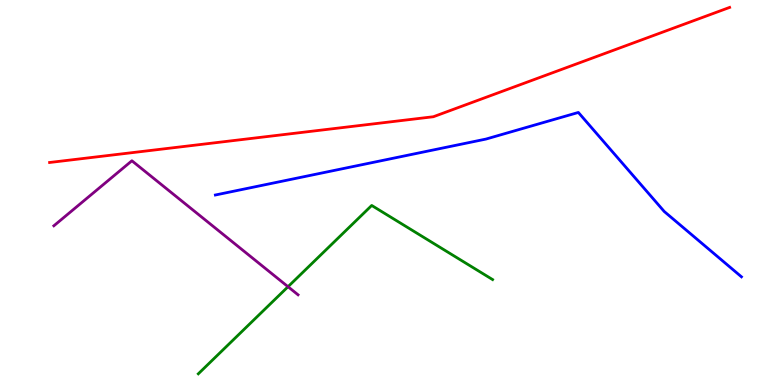[{'lines': ['blue', 'red'], 'intersections': []}, {'lines': ['green', 'red'], 'intersections': []}, {'lines': ['purple', 'red'], 'intersections': []}, {'lines': ['blue', 'green'], 'intersections': []}, {'lines': ['blue', 'purple'], 'intersections': []}, {'lines': ['green', 'purple'], 'intersections': [{'x': 3.72, 'y': 2.55}]}]